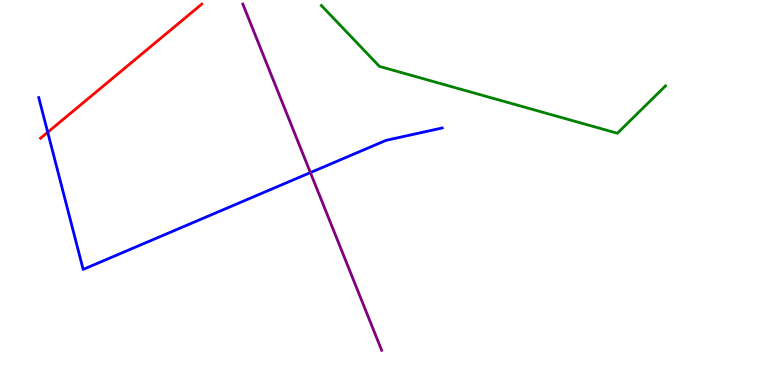[{'lines': ['blue', 'red'], 'intersections': [{'x': 0.616, 'y': 6.56}]}, {'lines': ['green', 'red'], 'intersections': []}, {'lines': ['purple', 'red'], 'intersections': []}, {'lines': ['blue', 'green'], 'intersections': []}, {'lines': ['blue', 'purple'], 'intersections': [{'x': 4.01, 'y': 5.52}]}, {'lines': ['green', 'purple'], 'intersections': []}]